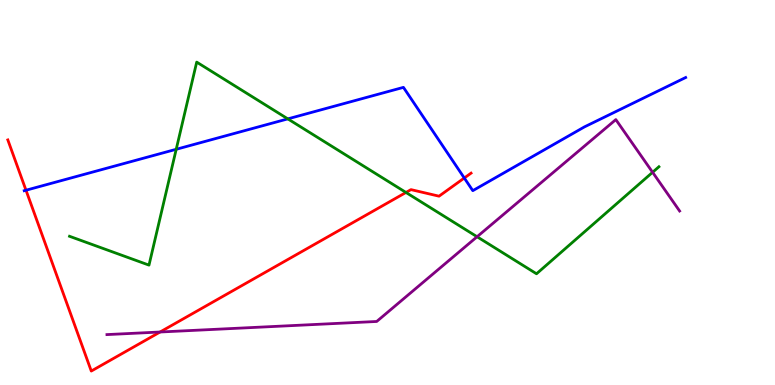[{'lines': ['blue', 'red'], 'intersections': [{'x': 0.335, 'y': 5.06}, {'x': 5.99, 'y': 5.38}]}, {'lines': ['green', 'red'], 'intersections': [{'x': 5.24, 'y': 5.0}]}, {'lines': ['purple', 'red'], 'intersections': [{'x': 2.07, 'y': 1.38}]}, {'lines': ['blue', 'green'], 'intersections': [{'x': 2.27, 'y': 6.12}, {'x': 3.71, 'y': 6.91}]}, {'lines': ['blue', 'purple'], 'intersections': []}, {'lines': ['green', 'purple'], 'intersections': [{'x': 6.16, 'y': 3.85}, {'x': 8.42, 'y': 5.52}]}]